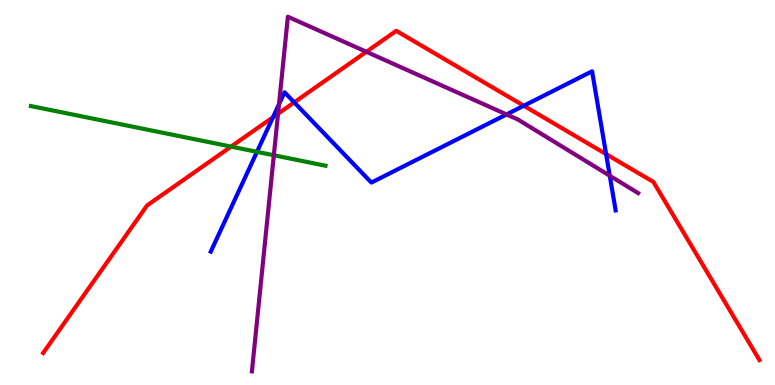[{'lines': ['blue', 'red'], 'intersections': [{'x': 3.52, 'y': 6.96}, {'x': 3.8, 'y': 7.34}, {'x': 6.76, 'y': 7.25}, {'x': 7.82, 'y': 6.0}]}, {'lines': ['green', 'red'], 'intersections': [{'x': 2.98, 'y': 6.19}]}, {'lines': ['purple', 'red'], 'intersections': [{'x': 3.59, 'y': 7.05}, {'x': 4.73, 'y': 8.65}]}, {'lines': ['blue', 'green'], 'intersections': [{'x': 3.32, 'y': 6.06}]}, {'lines': ['blue', 'purple'], 'intersections': [{'x': 3.6, 'y': 7.29}, {'x': 6.54, 'y': 7.03}, {'x': 7.87, 'y': 5.44}]}, {'lines': ['green', 'purple'], 'intersections': [{'x': 3.53, 'y': 5.97}]}]